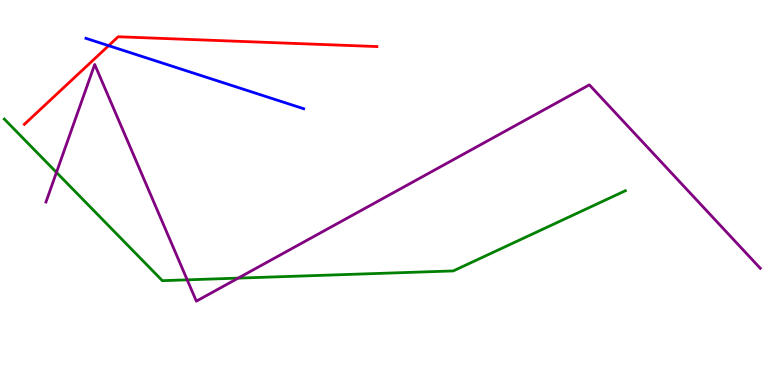[{'lines': ['blue', 'red'], 'intersections': [{'x': 1.4, 'y': 8.81}]}, {'lines': ['green', 'red'], 'intersections': []}, {'lines': ['purple', 'red'], 'intersections': []}, {'lines': ['blue', 'green'], 'intersections': []}, {'lines': ['blue', 'purple'], 'intersections': []}, {'lines': ['green', 'purple'], 'intersections': [{'x': 0.729, 'y': 5.52}, {'x': 2.42, 'y': 2.73}, {'x': 3.07, 'y': 2.78}]}]